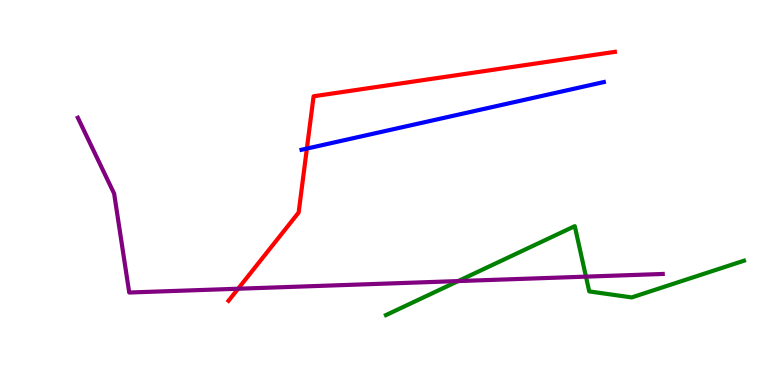[{'lines': ['blue', 'red'], 'intersections': [{'x': 3.96, 'y': 6.14}]}, {'lines': ['green', 'red'], 'intersections': []}, {'lines': ['purple', 'red'], 'intersections': [{'x': 3.07, 'y': 2.5}]}, {'lines': ['blue', 'green'], 'intersections': []}, {'lines': ['blue', 'purple'], 'intersections': []}, {'lines': ['green', 'purple'], 'intersections': [{'x': 5.91, 'y': 2.7}, {'x': 7.56, 'y': 2.81}]}]